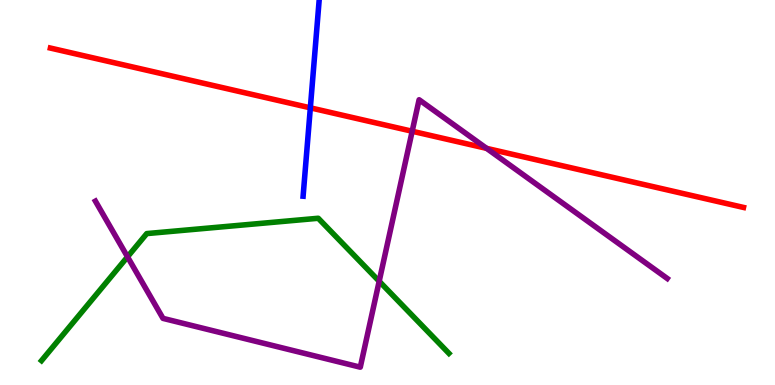[{'lines': ['blue', 'red'], 'intersections': [{'x': 4.0, 'y': 7.2}]}, {'lines': ['green', 'red'], 'intersections': []}, {'lines': ['purple', 'red'], 'intersections': [{'x': 5.32, 'y': 6.59}, {'x': 6.28, 'y': 6.15}]}, {'lines': ['blue', 'green'], 'intersections': []}, {'lines': ['blue', 'purple'], 'intersections': []}, {'lines': ['green', 'purple'], 'intersections': [{'x': 1.65, 'y': 3.33}, {'x': 4.89, 'y': 2.69}]}]